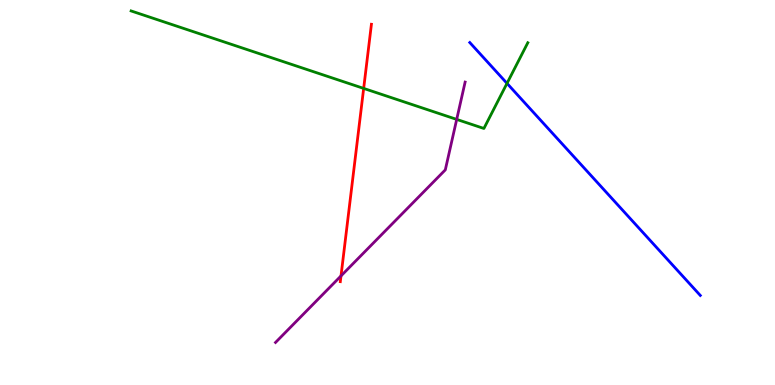[{'lines': ['blue', 'red'], 'intersections': []}, {'lines': ['green', 'red'], 'intersections': [{'x': 4.69, 'y': 7.7}]}, {'lines': ['purple', 'red'], 'intersections': [{'x': 4.4, 'y': 2.83}]}, {'lines': ['blue', 'green'], 'intersections': [{'x': 6.54, 'y': 7.83}]}, {'lines': ['blue', 'purple'], 'intersections': []}, {'lines': ['green', 'purple'], 'intersections': [{'x': 5.89, 'y': 6.9}]}]